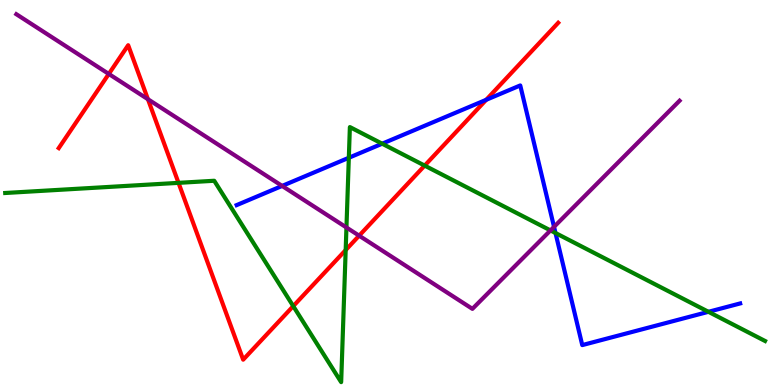[{'lines': ['blue', 'red'], 'intersections': [{'x': 6.27, 'y': 7.41}]}, {'lines': ['green', 'red'], 'intersections': [{'x': 2.3, 'y': 5.25}, {'x': 3.78, 'y': 2.05}, {'x': 4.46, 'y': 3.5}, {'x': 5.48, 'y': 5.7}]}, {'lines': ['purple', 'red'], 'intersections': [{'x': 1.4, 'y': 8.08}, {'x': 1.91, 'y': 7.42}, {'x': 4.63, 'y': 3.88}]}, {'lines': ['blue', 'green'], 'intersections': [{'x': 4.5, 'y': 5.9}, {'x': 4.93, 'y': 6.27}, {'x': 7.17, 'y': 3.95}, {'x': 9.14, 'y': 1.9}]}, {'lines': ['blue', 'purple'], 'intersections': [{'x': 3.64, 'y': 5.17}, {'x': 7.15, 'y': 4.11}]}, {'lines': ['green', 'purple'], 'intersections': [{'x': 4.47, 'y': 4.09}, {'x': 7.1, 'y': 4.01}]}]